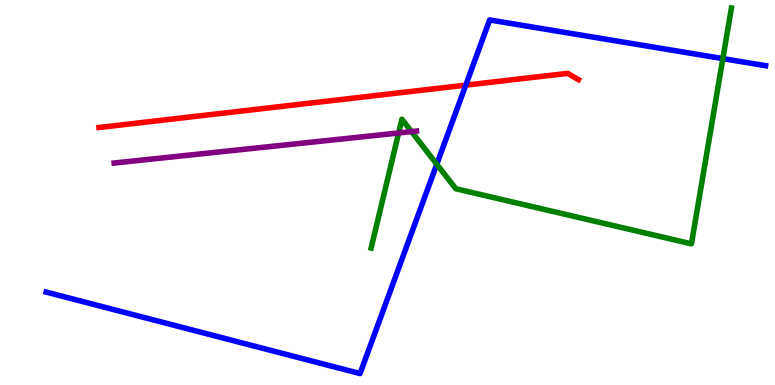[{'lines': ['blue', 'red'], 'intersections': [{'x': 6.01, 'y': 7.79}]}, {'lines': ['green', 'red'], 'intersections': []}, {'lines': ['purple', 'red'], 'intersections': []}, {'lines': ['blue', 'green'], 'intersections': [{'x': 5.64, 'y': 5.73}, {'x': 9.33, 'y': 8.48}]}, {'lines': ['blue', 'purple'], 'intersections': []}, {'lines': ['green', 'purple'], 'intersections': [{'x': 5.14, 'y': 6.55}, {'x': 5.31, 'y': 6.58}]}]